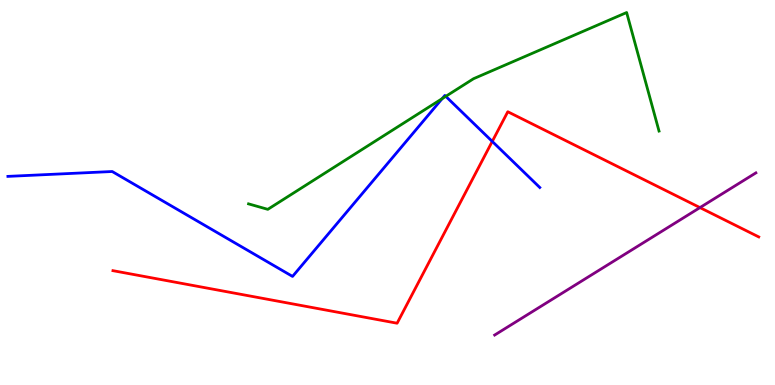[{'lines': ['blue', 'red'], 'intersections': [{'x': 6.35, 'y': 6.33}]}, {'lines': ['green', 'red'], 'intersections': []}, {'lines': ['purple', 'red'], 'intersections': [{'x': 9.03, 'y': 4.61}]}, {'lines': ['blue', 'green'], 'intersections': [{'x': 5.71, 'y': 7.44}, {'x': 5.75, 'y': 7.5}]}, {'lines': ['blue', 'purple'], 'intersections': []}, {'lines': ['green', 'purple'], 'intersections': []}]